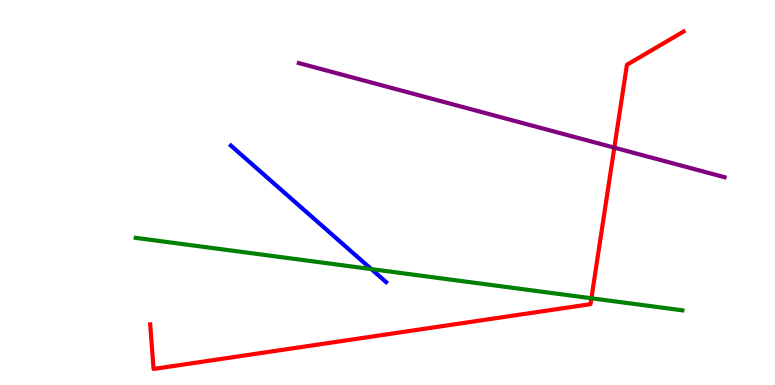[{'lines': ['blue', 'red'], 'intersections': []}, {'lines': ['green', 'red'], 'intersections': [{'x': 7.63, 'y': 2.25}]}, {'lines': ['purple', 'red'], 'intersections': [{'x': 7.93, 'y': 6.16}]}, {'lines': ['blue', 'green'], 'intersections': [{'x': 4.79, 'y': 3.01}]}, {'lines': ['blue', 'purple'], 'intersections': []}, {'lines': ['green', 'purple'], 'intersections': []}]